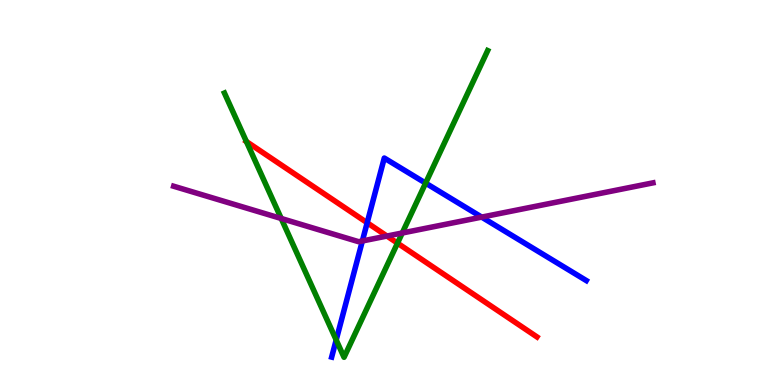[{'lines': ['blue', 'red'], 'intersections': [{'x': 4.74, 'y': 4.21}]}, {'lines': ['green', 'red'], 'intersections': [{'x': 3.18, 'y': 6.32}, {'x': 5.13, 'y': 3.68}]}, {'lines': ['purple', 'red'], 'intersections': [{'x': 4.99, 'y': 3.87}]}, {'lines': ['blue', 'green'], 'intersections': [{'x': 4.34, 'y': 1.17}, {'x': 5.49, 'y': 5.24}]}, {'lines': ['blue', 'purple'], 'intersections': [{'x': 4.68, 'y': 3.74}, {'x': 6.22, 'y': 4.36}]}, {'lines': ['green', 'purple'], 'intersections': [{'x': 3.63, 'y': 4.33}, {'x': 5.19, 'y': 3.95}]}]